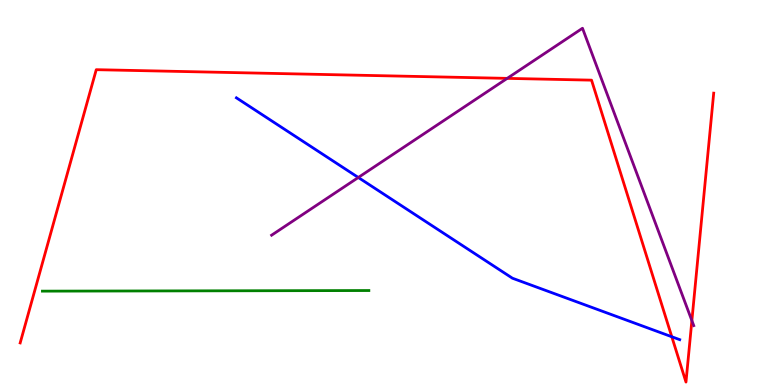[{'lines': ['blue', 'red'], 'intersections': [{'x': 8.67, 'y': 1.25}]}, {'lines': ['green', 'red'], 'intersections': []}, {'lines': ['purple', 'red'], 'intersections': [{'x': 6.54, 'y': 7.96}, {'x': 8.93, 'y': 1.67}]}, {'lines': ['blue', 'green'], 'intersections': []}, {'lines': ['blue', 'purple'], 'intersections': [{'x': 4.62, 'y': 5.39}]}, {'lines': ['green', 'purple'], 'intersections': []}]